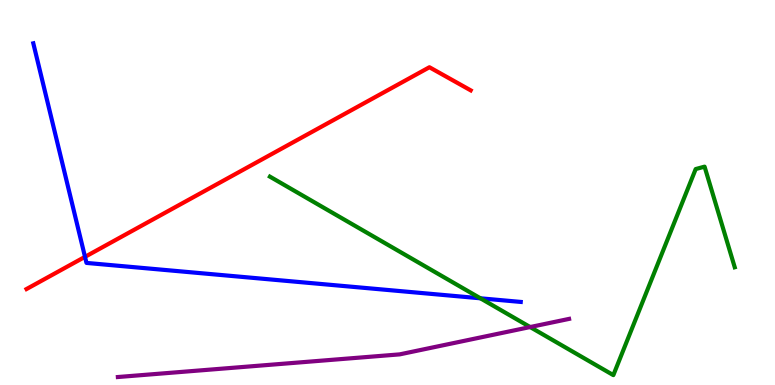[{'lines': ['blue', 'red'], 'intersections': [{'x': 1.1, 'y': 3.33}]}, {'lines': ['green', 'red'], 'intersections': []}, {'lines': ['purple', 'red'], 'intersections': []}, {'lines': ['blue', 'green'], 'intersections': [{'x': 6.2, 'y': 2.25}]}, {'lines': ['blue', 'purple'], 'intersections': []}, {'lines': ['green', 'purple'], 'intersections': [{'x': 6.84, 'y': 1.51}]}]